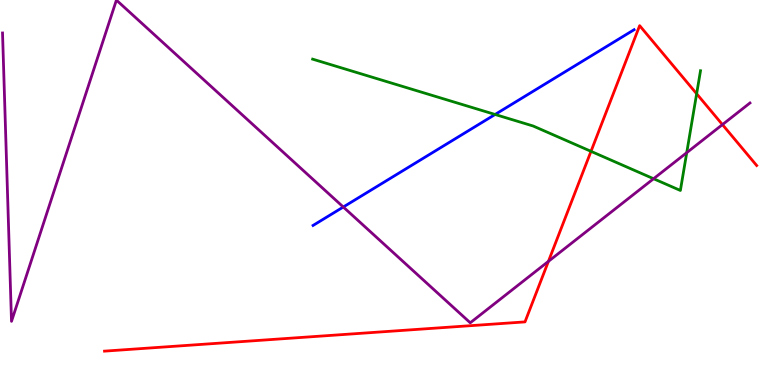[{'lines': ['blue', 'red'], 'intersections': []}, {'lines': ['green', 'red'], 'intersections': [{'x': 7.63, 'y': 6.07}, {'x': 8.99, 'y': 7.56}]}, {'lines': ['purple', 'red'], 'intersections': [{'x': 7.08, 'y': 3.21}, {'x': 9.32, 'y': 6.76}]}, {'lines': ['blue', 'green'], 'intersections': [{'x': 6.39, 'y': 7.03}]}, {'lines': ['blue', 'purple'], 'intersections': [{'x': 4.43, 'y': 4.62}]}, {'lines': ['green', 'purple'], 'intersections': [{'x': 8.43, 'y': 5.36}, {'x': 8.86, 'y': 6.03}]}]